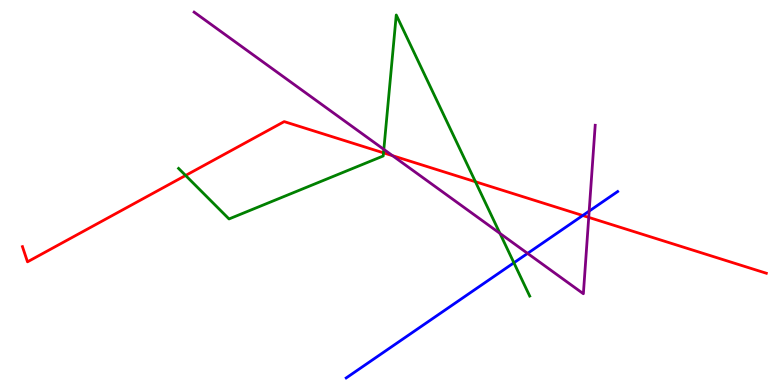[{'lines': ['blue', 'red'], 'intersections': [{'x': 7.52, 'y': 4.4}]}, {'lines': ['green', 'red'], 'intersections': [{'x': 2.39, 'y': 5.44}, {'x': 4.95, 'y': 6.03}, {'x': 6.13, 'y': 5.28}]}, {'lines': ['purple', 'red'], 'intersections': [{'x': 5.06, 'y': 5.96}, {'x': 7.6, 'y': 4.35}]}, {'lines': ['blue', 'green'], 'intersections': [{'x': 6.63, 'y': 3.17}]}, {'lines': ['blue', 'purple'], 'intersections': [{'x': 6.81, 'y': 3.42}, {'x': 7.6, 'y': 4.52}]}, {'lines': ['green', 'purple'], 'intersections': [{'x': 4.95, 'y': 6.12}, {'x': 6.45, 'y': 3.94}]}]